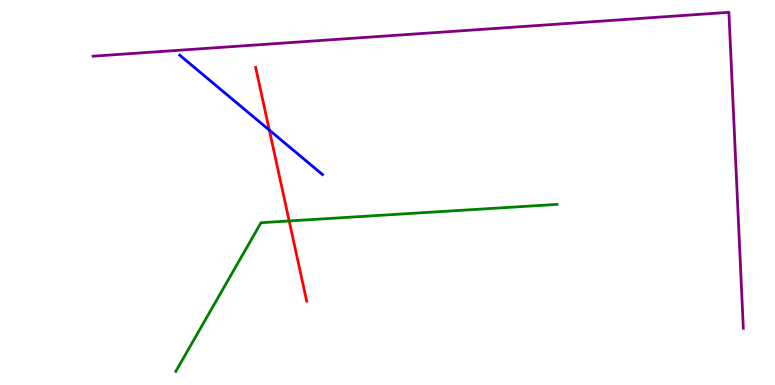[{'lines': ['blue', 'red'], 'intersections': [{'x': 3.48, 'y': 6.62}]}, {'lines': ['green', 'red'], 'intersections': [{'x': 3.73, 'y': 4.26}]}, {'lines': ['purple', 'red'], 'intersections': []}, {'lines': ['blue', 'green'], 'intersections': []}, {'lines': ['blue', 'purple'], 'intersections': []}, {'lines': ['green', 'purple'], 'intersections': []}]